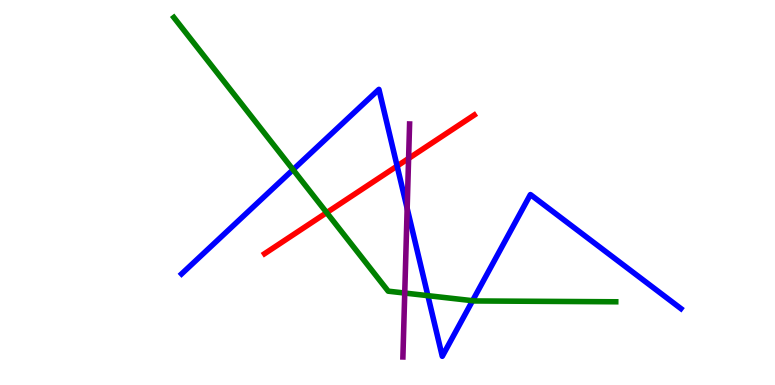[{'lines': ['blue', 'red'], 'intersections': [{'x': 5.12, 'y': 5.69}]}, {'lines': ['green', 'red'], 'intersections': [{'x': 4.22, 'y': 4.48}]}, {'lines': ['purple', 'red'], 'intersections': [{'x': 5.27, 'y': 5.88}]}, {'lines': ['blue', 'green'], 'intersections': [{'x': 3.78, 'y': 5.59}, {'x': 5.52, 'y': 2.32}, {'x': 6.1, 'y': 2.19}]}, {'lines': ['blue', 'purple'], 'intersections': [{'x': 5.25, 'y': 4.59}]}, {'lines': ['green', 'purple'], 'intersections': [{'x': 5.22, 'y': 2.39}]}]